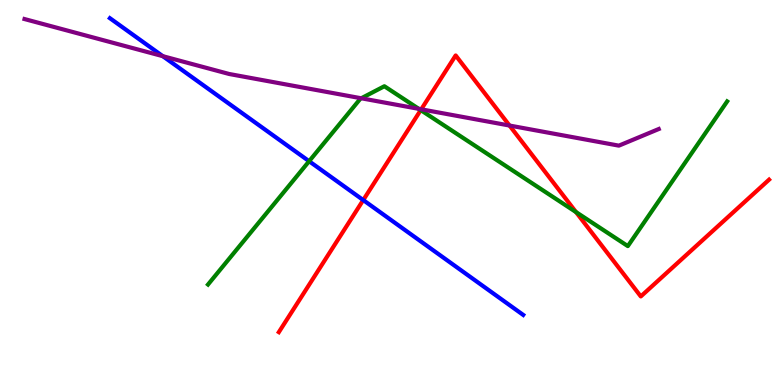[{'lines': ['blue', 'red'], 'intersections': [{'x': 4.69, 'y': 4.8}]}, {'lines': ['green', 'red'], 'intersections': [{'x': 5.43, 'y': 7.14}, {'x': 7.43, 'y': 4.49}]}, {'lines': ['purple', 'red'], 'intersections': [{'x': 5.44, 'y': 7.16}, {'x': 6.57, 'y': 6.74}]}, {'lines': ['blue', 'green'], 'intersections': [{'x': 3.99, 'y': 5.81}]}, {'lines': ['blue', 'purple'], 'intersections': [{'x': 2.1, 'y': 8.54}]}, {'lines': ['green', 'purple'], 'intersections': [{'x': 4.66, 'y': 7.45}, {'x': 5.4, 'y': 7.17}]}]